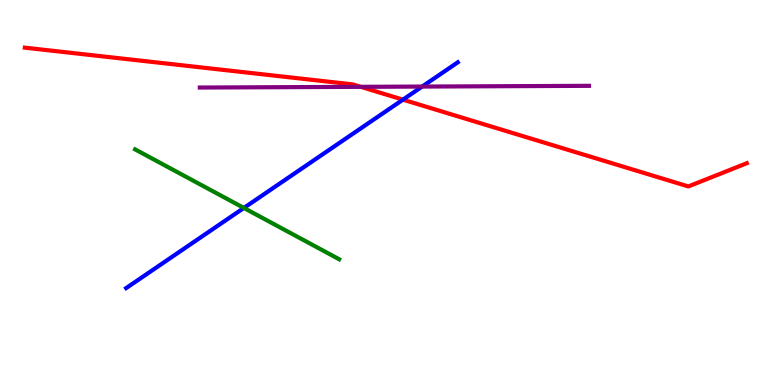[{'lines': ['blue', 'red'], 'intersections': [{'x': 5.2, 'y': 7.41}]}, {'lines': ['green', 'red'], 'intersections': []}, {'lines': ['purple', 'red'], 'intersections': [{'x': 4.66, 'y': 7.74}]}, {'lines': ['blue', 'green'], 'intersections': [{'x': 3.15, 'y': 4.6}]}, {'lines': ['blue', 'purple'], 'intersections': [{'x': 5.45, 'y': 7.75}]}, {'lines': ['green', 'purple'], 'intersections': []}]